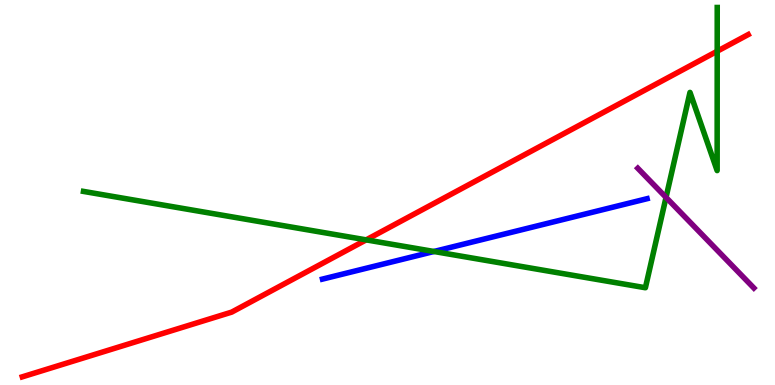[{'lines': ['blue', 'red'], 'intersections': []}, {'lines': ['green', 'red'], 'intersections': [{'x': 4.72, 'y': 3.77}, {'x': 9.25, 'y': 8.67}]}, {'lines': ['purple', 'red'], 'intersections': []}, {'lines': ['blue', 'green'], 'intersections': [{'x': 5.6, 'y': 3.47}]}, {'lines': ['blue', 'purple'], 'intersections': []}, {'lines': ['green', 'purple'], 'intersections': [{'x': 8.59, 'y': 4.87}]}]